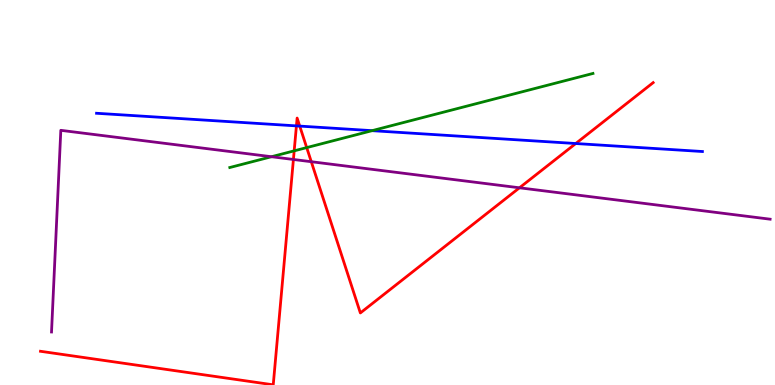[{'lines': ['blue', 'red'], 'intersections': [{'x': 3.82, 'y': 6.73}, {'x': 3.87, 'y': 6.72}, {'x': 7.43, 'y': 6.27}]}, {'lines': ['green', 'red'], 'intersections': [{'x': 3.8, 'y': 6.08}, {'x': 3.96, 'y': 6.17}]}, {'lines': ['purple', 'red'], 'intersections': [{'x': 3.79, 'y': 5.86}, {'x': 4.02, 'y': 5.8}, {'x': 6.7, 'y': 5.12}]}, {'lines': ['blue', 'green'], 'intersections': [{'x': 4.8, 'y': 6.61}]}, {'lines': ['blue', 'purple'], 'intersections': []}, {'lines': ['green', 'purple'], 'intersections': [{'x': 3.5, 'y': 5.93}]}]